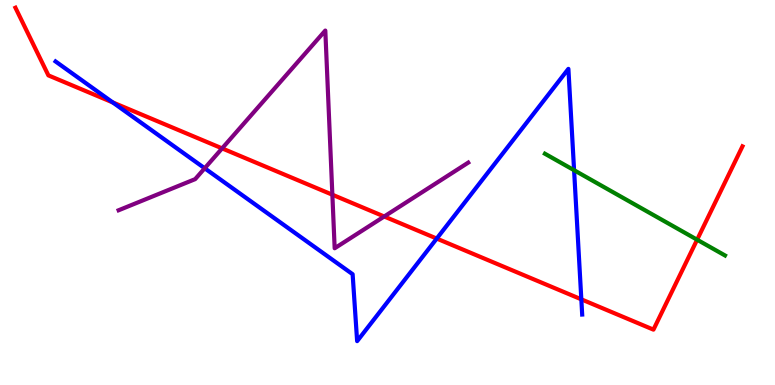[{'lines': ['blue', 'red'], 'intersections': [{'x': 1.46, 'y': 7.34}, {'x': 5.64, 'y': 3.8}, {'x': 7.5, 'y': 2.23}]}, {'lines': ['green', 'red'], 'intersections': [{'x': 9.0, 'y': 3.77}]}, {'lines': ['purple', 'red'], 'intersections': [{'x': 2.87, 'y': 6.15}, {'x': 4.29, 'y': 4.94}, {'x': 4.96, 'y': 4.38}]}, {'lines': ['blue', 'green'], 'intersections': [{'x': 7.41, 'y': 5.58}]}, {'lines': ['blue', 'purple'], 'intersections': [{'x': 2.64, 'y': 5.63}]}, {'lines': ['green', 'purple'], 'intersections': []}]